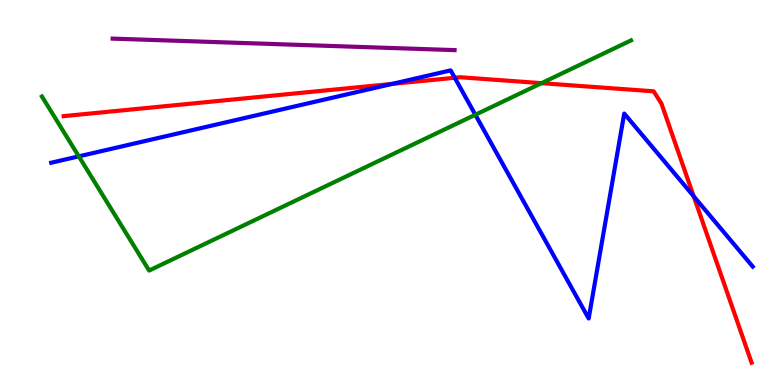[{'lines': ['blue', 'red'], 'intersections': [{'x': 5.06, 'y': 7.82}, {'x': 5.87, 'y': 7.98}, {'x': 8.95, 'y': 4.9}]}, {'lines': ['green', 'red'], 'intersections': [{'x': 6.99, 'y': 7.84}]}, {'lines': ['purple', 'red'], 'intersections': []}, {'lines': ['blue', 'green'], 'intersections': [{'x': 1.02, 'y': 5.94}, {'x': 6.13, 'y': 7.02}]}, {'lines': ['blue', 'purple'], 'intersections': []}, {'lines': ['green', 'purple'], 'intersections': []}]